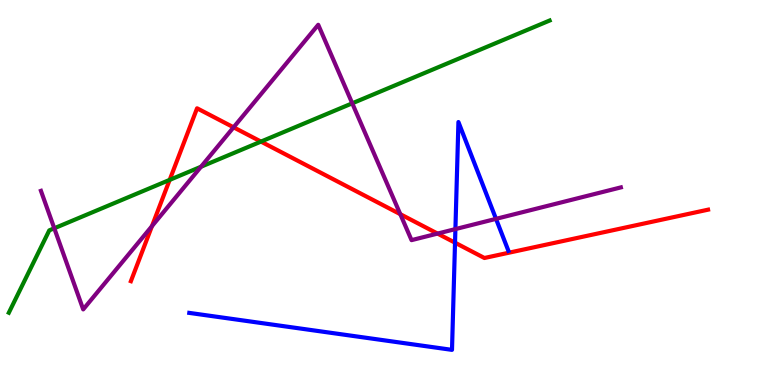[{'lines': ['blue', 'red'], 'intersections': [{'x': 5.87, 'y': 3.7}]}, {'lines': ['green', 'red'], 'intersections': [{'x': 2.19, 'y': 5.33}, {'x': 3.37, 'y': 6.32}]}, {'lines': ['purple', 'red'], 'intersections': [{'x': 1.96, 'y': 4.13}, {'x': 3.01, 'y': 6.69}, {'x': 5.17, 'y': 4.44}, {'x': 5.65, 'y': 3.93}]}, {'lines': ['blue', 'green'], 'intersections': []}, {'lines': ['blue', 'purple'], 'intersections': [{'x': 5.88, 'y': 4.05}, {'x': 6.4, 'y': 4.32}]}, {'lines': ['green', 'purple'], 'intersections': [{'x': 0.7, 'y': 4.07}, {'x': 2.59, 'y': 5.67}, {'x': 4.55, 'y': 7.32}]}]